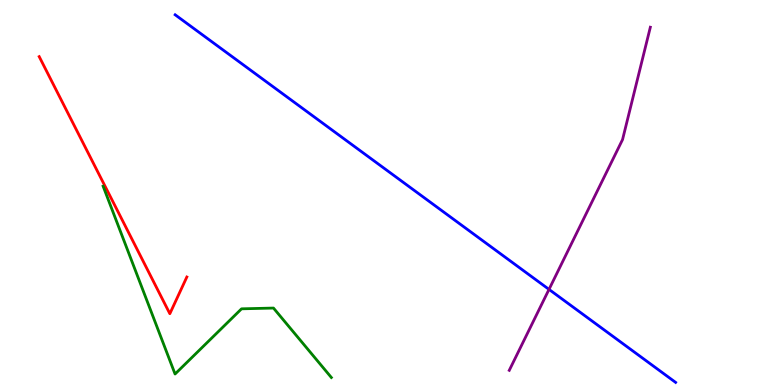[{'lines': ['blue', 'red'], 'intersections': []}, {'lines': ['green', 'red'], 'intersections': []}, {'lines': ['purple', 'red'], 'intersections': []}, {'lines': ['blue', 'green'], 'intersections': []}, {'lines': ['blue', 'purple'], 'intersections': [{'x': 7.08, 'y': 2.48}]}, {'lines': ['green', 'purple'], 'intersections': []}]